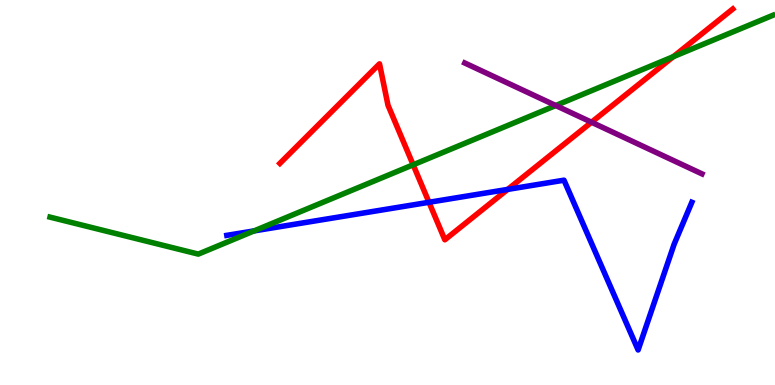[{'lines': ['blue', 'red'], 'intersections': [{'x': 5.54, 'y': 4.75}, {'x': 6.55, 'y': 5.08}]}, {'lines': ['green', 'red'], 'intersections': [{'x': 5.33, 'y': 5.72}, {'x': 8.69, 'y': 8.53}]}, {'lines': ['purple', 'red'], 'intersections': [{'x': 7.63, 'y': 6.83}]}, {'lines': ['blue', 'green'], 'intersections': [{'x': 3.28, 'y': 4.0}]}, {'lines': ['blue', 'purple'], 'intersections': []}, {'lines': ['green', 'purple'], 'intersections': [{'x': 7.17, 'y': 7.26}]}]